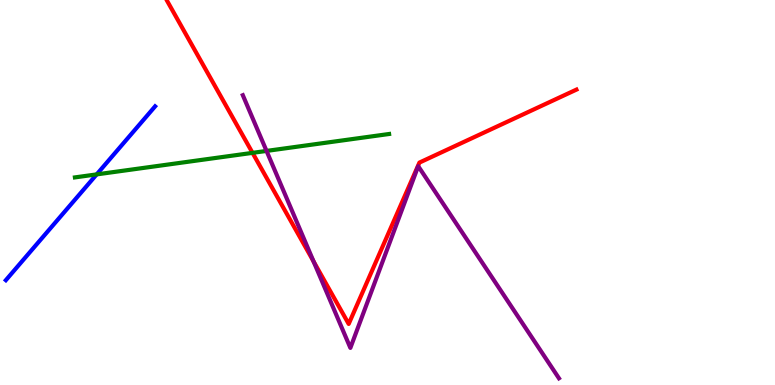[{'lines': ['blue', 'red'], 'intersections': []}, {'lines': ['green', 'red'], 'intersections': [{'x': 3.26, 'y': 6.03}]}, {'lines': ['purple', 'red'], 'intersections': [{'x': 4.05, 'y': 3.21}]}, {'lines': ['blue', 'green'], 'intersections': [{'x': 1.25, 'y': 5.47}]}, {'lines': ['blue', 'purple'], 'intersections': []}, {'lines': ['green', 'purple'], 'intersections': [{'x': 3.44, 'y': 6.08}]}]